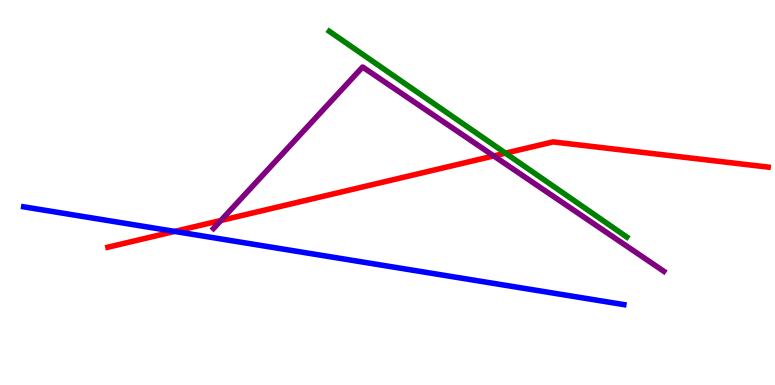[{'lines': ['blue', 'red'], 'intersections': [{'x': 2.25, 'y': 3.99}]}, {'lines': ['green', 'red'], 'intersections': [{'x': 6.52, 'y': 6.02}]}, {'lines': ['purple', 'red'], 'intersections': [{'x': 2.85, 'y': 4.27}, {'x': 6.37, 'y': 5.95}]}, {'lines': ['blue', 'green'], 'intersections': []}, {'lines': ['blue', 'purple'], 'intersections': []}, {'lines': ['green', 'purple'], 'intersections': []}]